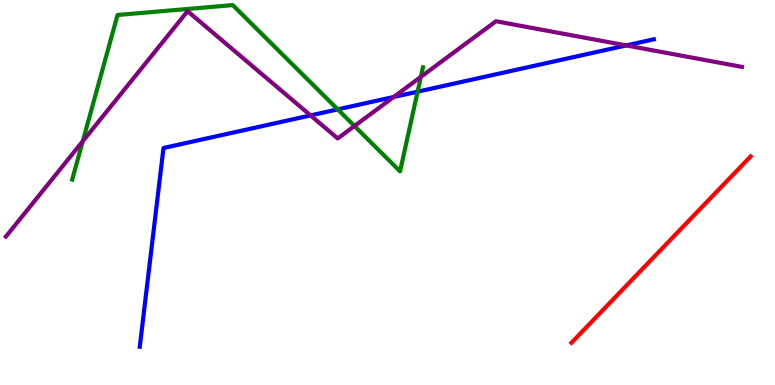[{'lines': ['blue', 'red'], 'intersections': []}, {'lines': ['green', 'red'], 'intersections': []}, {'lines': ['purple', 'red'], 'intersections': []}, {'lines': ['blue', 'green'], 'intersections': [{'x': 4.36, 'y': 7.16}, {'x': 5.39, 'y': 7.62}]}, {'lines': ['blue', 'purple'], 'intersections': [{'x': 4.01, 'y': 7.0}, {'x': 5.08, 'y': 7.48}, {'x': 8.08, 'y': 8.82}]}, {'lines': ['green', 'purple'], 'intersections': [{'x': 1.07, 'y': 6.33}, {'x': 4.57, 'y': 6.73}, {'x': 5.43, 'y': 8.0}]}]